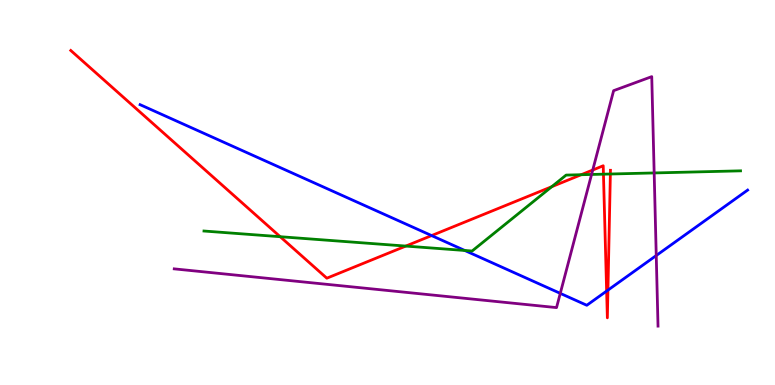[{'lines': ['blue', 'red'], 'intersections': [{'x': 5.57, 'y': 3.88}, {'x': 7.83, 'y': 2.44}, {'x': 7.84, 'y': 2.46}]}, {'lines': ['green', 'red'], 'intersections': [{'x': 3.62, 'y': 3.85}, {'x': 5.24, 'y': 3.61}, {'x': 7.12, 'y': 5.15}, {'x': 7.5, 'y': 5.46}, {'x': 7.79, 'y': 5.48}, {'x': 7.88, 'y': 5.48}]}, {'lines': ['purple', 'red'], 'intersections': [{'x': 7.65, 'y': 5.58}]}, {'lines': ['blue', 'green'], 'intersections': [{'x': 6.0, 'y': 3.49}]}, {'lines': ['blue', 'purple'], 'intersections': [{'x': 7.23, 'y': 2.38}, {'x': 8.47, 'y': 3.36}]}, {'lines': ['green', 'purple'], 'intersections': [{'x': 7.63, 'y': 5.47}, {'x': 8.44, 'y': 5.51}]}]